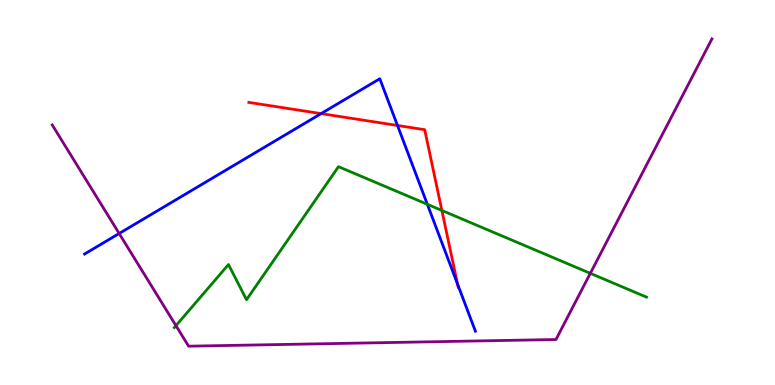[{'lines': ['blue', 'red'], 'intersections': [{'x': 4.14, 'y': 7.05}, {'x': 5.13, 'y': 6.74}, {'x': 5.9, 'y': 2.63}]}, {'lines': ['green', 'red'], 'intersections': [{'x': 5.7, 'y': 4.53}]}, {'lines': ['purple', 'red'], 'intersections': []}, {'lines': ['blue', 'green'], 'intersections': [{'x': 5.51, 'y': 4.69}]}, {'lines': ['blue', 'purple'], 'intersections': [{'x': 1.54, 'y': 3.94}]}, {'lines': ['green', 'purple'], 'intersections': [{'x': 2.27, 'y': 1.54}, {'x': 7.62, 'y': 2.9}]}]